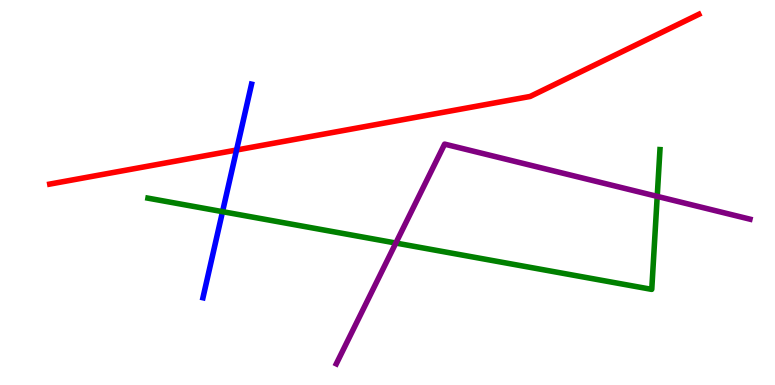[{'lines': ['blue', 'red'], 'intersections': [{'x': 3.05, 'y': 6.1}]}, {'lines': ['green', 'red'], 'intersections': []}, {'lines': ['purple', 'red'], 'intersections': []}, {'lines': ['blue', 'green'], 'intersections': [{'x': 2.87, 'y': 4.5}]}, {'lines': ['blue', 'purple'], 'intersections': []}, {'lines': ['green', 'purple'], 'intersections': [{'x': 5.11, 'y': 3.69}, {'x': 8.48, 'y': 4.9}]}]